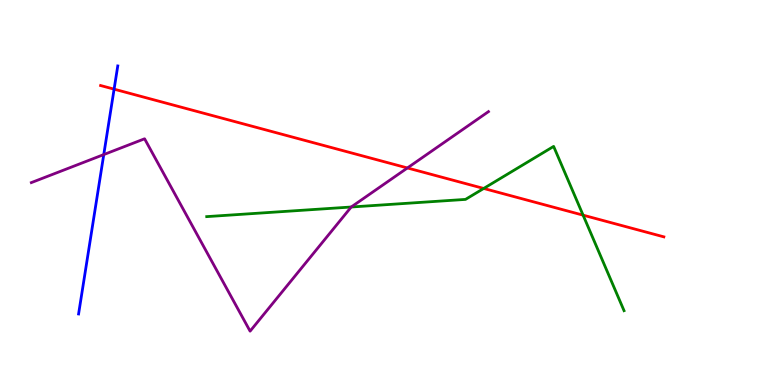[{'lines': ['blue', 'red'], 'intersections': [{'x': 1.47, 'y': 7.68}]}, {'lines': ['green', 'red'], 'intersections': [{'x': 6.24, 'y': 5.11}, {'x': 7.52, 'y': 4.41}]}, {'lines': ['purple', 'red'], 'intersections': [{'x': 5.26, 'y': 5.64}]}, {'lines': ['blue', 'green'], 'intersections': []}, {'lines': ['blue', 'purple'], 'intersections': [{'x': 1.34, 'y': 5.98}]}, {'lines': ['green', 'purple'], 'intersections': [{'x': 4.53, 'y': 4.62}]}]